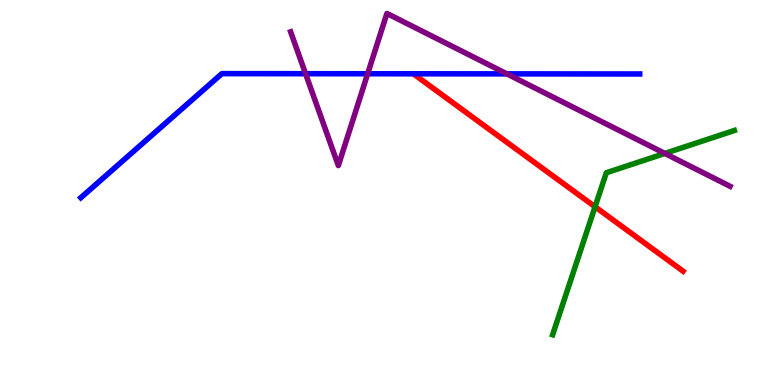[{'lines': ['blue', 'red'], 'intersections': []}, {'lines': ['green', 'red'], 'intersections': [{'x': 7.68, 'y': 4.63}]}, {'lines': ['purple', 'red'], 'intersections': []}, {'lines': ['blue', 'green'], 'intersections': []}, {'lines': ['blue', 'purple'], 'intersections': [{'x': 3.94, 'y': 8.09}, {'x': 4.74, 'y': 8.08}, {'x': 6.54, 'y': 8.08}]}, {'lines': ['green', 'purple'], 'intersections': [{'x': 8.58, 'y': 6.01}]}]